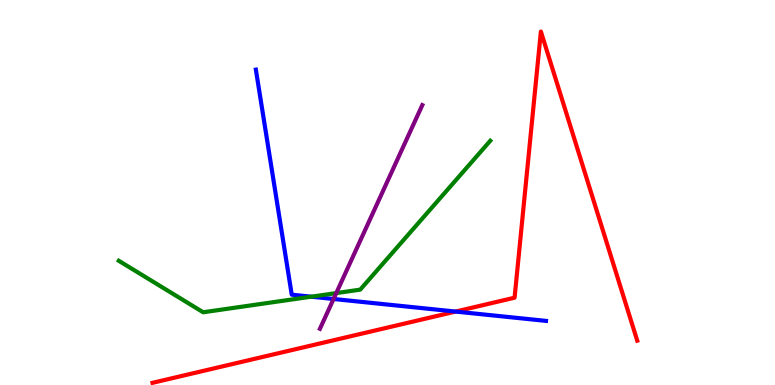[{'lines': ['blue', 'red'], 'intersections': [{'x': 5.88, 'y': 1.91}]}, {'lines': ['green', 'red'], 'intersections': []}, {'lines': ['purple', 'red'], 'intersections': []}, {'lines': ['blue', 'green'], 'intersections': [{'x': 4.02, 'y': 2.29}]}, {'lines': ['blue', 'purple'], 'intersections': [{'x': 4.3, 'y': 2.23}]}, {'lines': ['green', 'purple'], 'intersections': [{'x': 4.34, 'y': 2.39}]}]